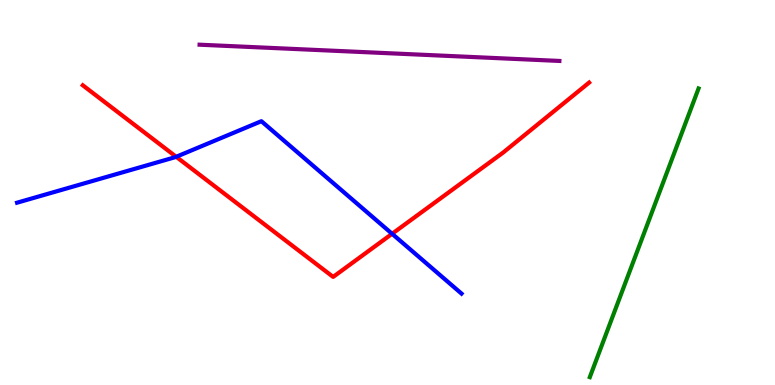[{'lines': ['blue', 'red'], 'intersections': [{'x': 2.27, 'y': 5.93}, {'x': 5.06, 'y': 3.93}]}, {'lines': ['green', 'red'], 'intersections': []}, {'lines': ['purple', 'red'], 'intersections': []}, {'lines': ['blue', 'green'], 'intersections': []}, {'lines': ['blue', 'purple'], 'intersections': []}, {'lines': ['green', 'purple'], 'intersections': []}]